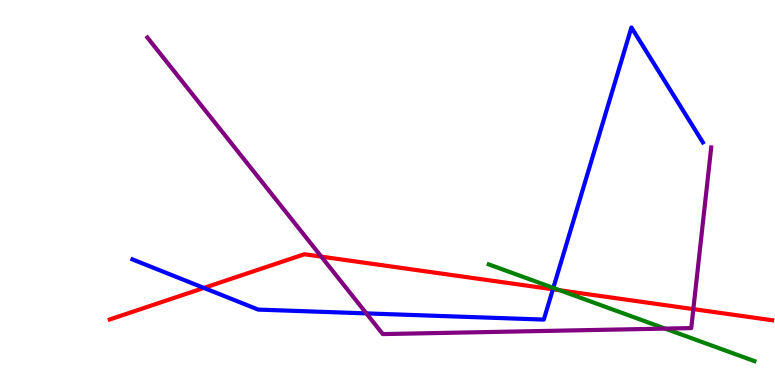[{'lines': ['blue', 'red'], 'intersections': [{'x': 2.63, 'y': 2.52}, {'x': 7.13, 'y': 2.49}]}, {'lines': ['green', 'red'], 'intersections': [{'x': 7.22, 'y': 2.46}]}, {'lines': ['purple', 'red'], 'intersections': [{'x': 4.15, 'y': 3.33}, {'x': 8.95, 'y': 1.97}]}, {'lines': ['blue', 'green'], 'intersections': [{'x': 7.14, 'y': 2.52}]}, {'lines': ['blue', 'purple'], 'intersections': [{'x': 4.73, 'y': 1.86}]}, {'lines': ['green', 'purple'], 'intersections': [{'x': 8.58, 'y': 1.46}]}]